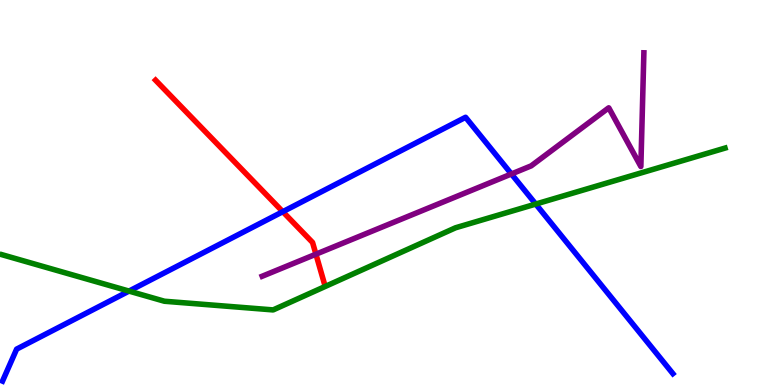[{'lines': ['blue', 'red'], 'intersections': [{'x': 3.65, 'y': 4.5}]}, {'lines': ['green', 'red'], 'intersections': []}, {'lines': ['purple', 'red'], 'intersections': [{'x': 4.08, 'y': 3.4}]}, {'lines': ['blue', 'green'], 'intersections': [{'x': 1.66, 'y': 2.44}, {'x': 6.91, 'y': 4.7}]}, {'lines': ['blue', 'purple'], 'intersections': [{'x': 6.6, 'y': 5.48}]}, {'lines': ['green', 'purple'], 'intersections': []}]